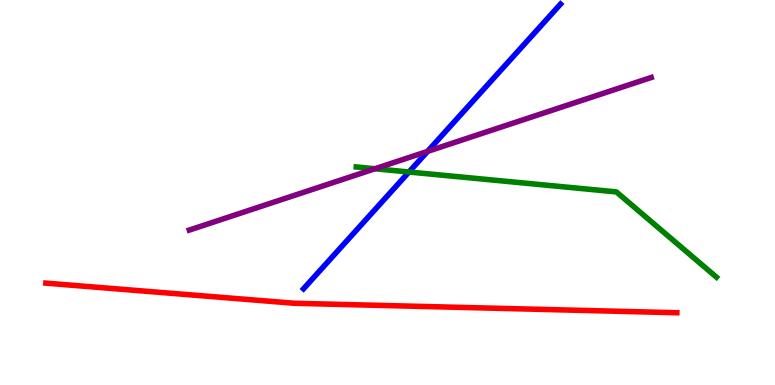[{'lines': ['blue', 'red'], 'intersections': []}, {'lines': ['green', 'red'], 'intersections': []}, {'lines': ['purple', 'red'], 'intersections': []}, {'lines': ['blue', 'green'], 'intersections': [{'x': 5.28, 'y': 5.53}]}, {'lines': ['blue', 'purple'], 'intersections': [{'x': 5.52, 'y': 6.07}]}, {'lines': ['green', 'purple'], 'intersections': [{'x': 4.84, 'y': 5.62}]}]